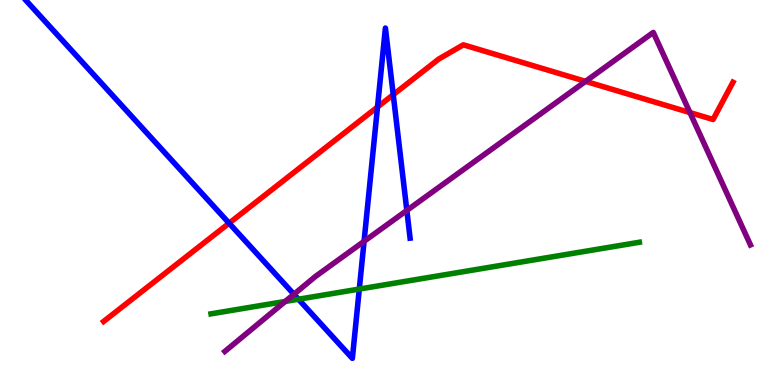[{'lines': ['blue', 'red'], 'intersections': [{'x': 2.96, 'y': 4.2}, {'x': 4.87, 'y': 7.22}, {'x': 5.07, 'y': 7.54}]}, {'lines': ['green', 'red'], 'intersections': []}, {'lines': ['purple', 'red'], 'intersections': [{'x': 7.56, 'y': 7.89}, {'x': 8.9, 'y': 7.08}]}, {'lines': ['blue', 'green'], 'intersections': [{'x': 3.85, 'y': 2.23}, {'x': 4.64, 'y': 2.49}]}, {'lines': ['blue', 'purple'], 'intersections': [{'x': 3.79, 'y': 2.36}, {'x': 4.7, 'y': 3.73}, {'x': 5.25, 'y': 4.53}]}, {'lines': ['green', 'purple'], 'intersections': [{'x': 3.68, 'y': 2.17}]}]